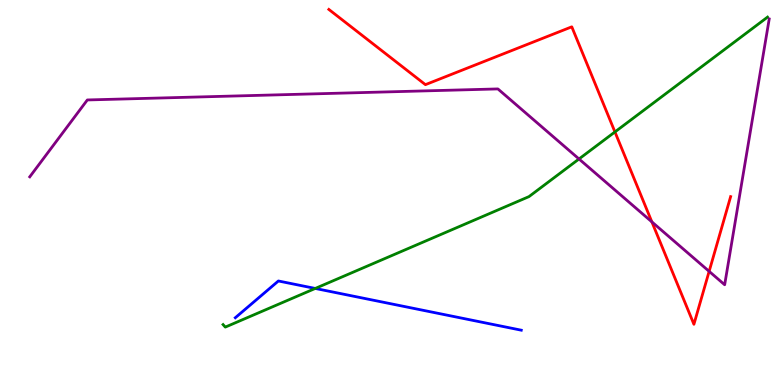[{'lines': ['blue', 'red'], 'intersections': []}, {'lines': ['green', 'red'], 'intersections': [{'x': 7.93, 'y': 6.57}]}, {'lines': ['purple', 'red'], 'intersections': [{'x': 8.41, 'y': 4.24}, {'x': 9.15, 'y': 2.95}]}, {'lines': ['blue', 'green'], 'intersections': [{'x': 4.07, 'y': 2.51}]}, {'lines': ['blue', 'purple'], 'intersections': []}, {'lines': ['green', 'purple'], 'intersections': [{'x': 7.47, 'y': 5.87}]}]